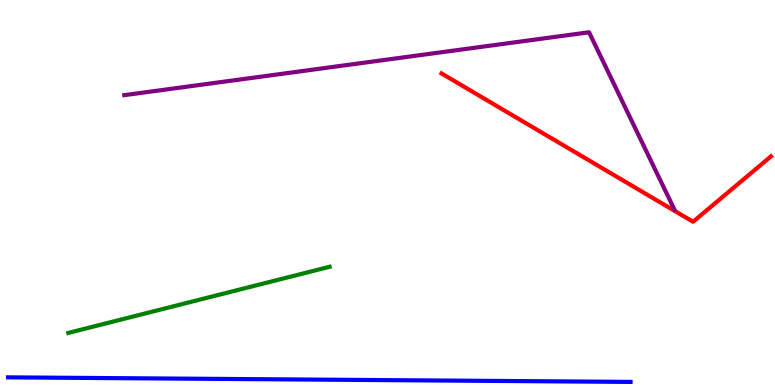[{'lines': ['blue', 'red'], 'intersections': []}, {'lines': ['green', 'red'], 'intersections': []}, {'lines': ['purple', 'red'], 'intersections': []}, {'lines': ['blue', 'green'], 'intersections': []}, {'lines': ['blue', 'purple'], 'intersections': []}, {'lines': ['green', 'purple'], 'intersections': []}]